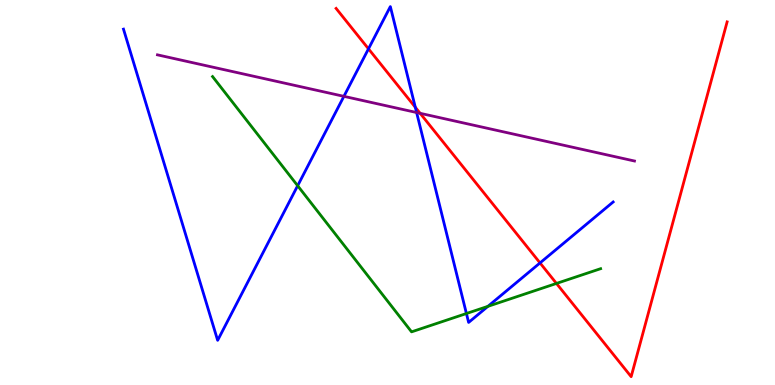[{'lines': ['blue', 'red'], 'intersections': [{'x': 4.75, 'y': 8.73}, {'x': 5.36, 'y': 7.21}, {'x': 6.97, 'y': 3.17}]}, {'lines': ['green', 'red'], 'intersections': [{'x': 7.18, 'y': 2.64}]}, {'lines': ['purple', 'red'], 'intersections': [{'x': 5.42, 'y': 7.06}]}, {'lines': ['blue', 'green'], 'intersections': [{'x': 3.84, 'y': 5.18}, {'x': 6.02, 'y': 1.86}, {'x': 6.3, 'y': 2.04}]}, {'lines': ['blue', 'purple'], 'intersections': [{'x': 4.44, 'y': 7.5}, {'x': 5.38, 'y': 7.08}]}, {'lines': ['green', 'purple'], 'intersections': []}]